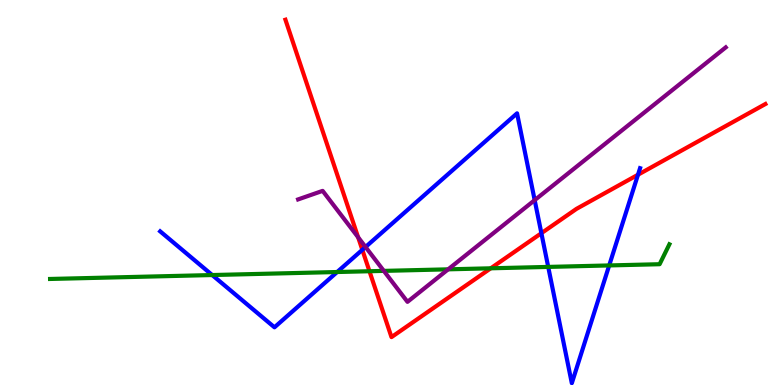[{'lines': ['blue', 'red'], 'intersections': [{'x': 4.68, 'y': 3.51}, {'x': 6.99, 'y': 3.94}, {'x': 8.23, 'y': 5.46}]}, {'lines': ['green', 'red'], 'intersections': [{'x': 4.77, 'y': 2.95}, {'x': 6.33, 'y': 3.03}]}, {'lines': ['purple', 'red'], 'intersections': [{'x': 4.62, 'y': 3.84}]}, {'lines': ['blue', 'green'], 'intersections': [{'x': 2.74, 'y': 2.86}, {'x': 4.35, 'y': 2.93}, {'x': 7.07, 'y': 3.07}, {'x': 7.86, 'y': 3.11}]}, {'lines': ['blue', 'purple'], 'intersections': [{'x': 4.72, 'y': 3.58}, {'x': 6.9, 'y': 4.8}]}, {'lines': ['green', 'purple'], 'intersections': [{'x': 4.95, 'y': 2.96}, {'x': 5.78, 'y': 3.0}]}]